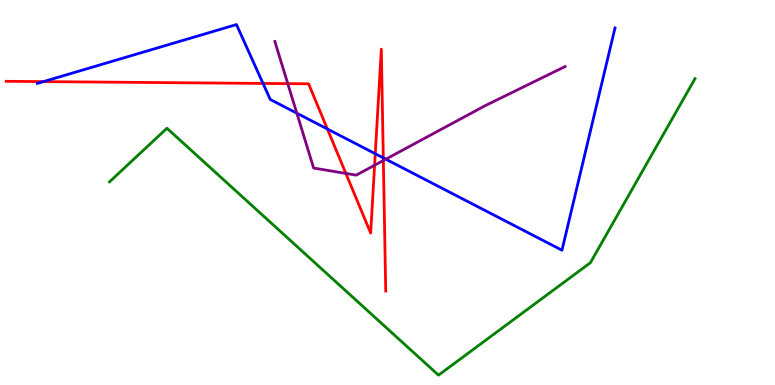[{'lines': ['blue', 'red'], 'intersections': [{'x': 0.561, 'y': 7.88}, {'x': 3.39, 'y': 7.83}, {'x': 4.22, 'y': 6.65}, {'x': 4.84, 'y': 6.01}, {'x': 4.95, 'y': 5.9}]}, {'lines': ['green', 'red'], 'intersections': []}, {'lines': ['purple', 'red'], 'intersections': [{'x': 3.71, 'y': 7.83}, {'x': 4.46, 'y': 5.5}, {'x': 4.83, 'y': 5.71}, {'x': 4.95, 'y': 5.83}]}, {'lines': ['blue', 'green'], 'intersections': []}, {'lines': ['blue', 'purple'], 'intersections': [{'x': 3.83, 'y': 7.06}, {'x': 4.98, 'y': 5.87}]}, {'lines': ['green', 'purple'], 'intersections': []}]